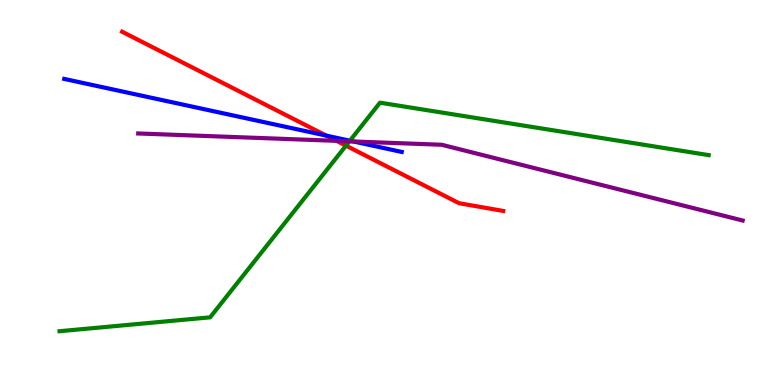[{'lines': ['blue', 'red'], 'intersections': [{'x': 4.21, 'y': 6.48}]}, {'lines': ['green', 'red'], 'intersections': [{'x': 4.46, 'y': 6.22}]}, {'lines': ['purple', 'red'], 'intersections': [{'x': 4.34, 'y': 6.34}]}, {'lines': ['blue', 'green'], 'intersections': [{'x': 4.51, 'y': 6.34}]}, {'lines': ['blue', 'purple'], 'intersections': [{'x': 4.56, 'y': 6.33}]}, {'lines': ['green', 'purple'], 'intersections': [{'x': 4.51, 'y': 6.33}]}]